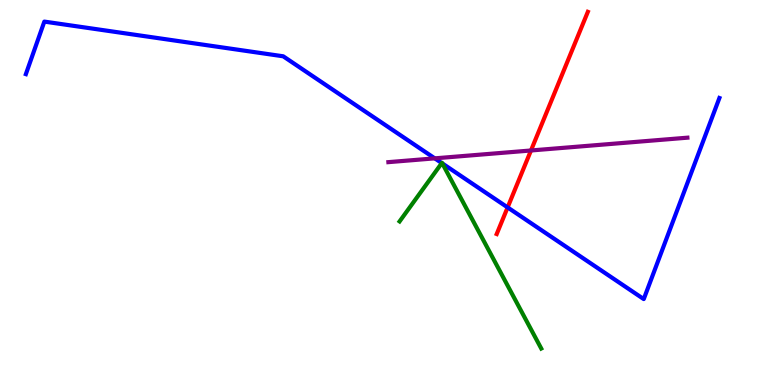[{'lines': ['blue', 'red'], 'intersections': [{'x': 6.55, 'y': 4.61}]}, {'lines': ['green', 'red'], 'intersections': []}, {'lines': ['purple', 'red'], 'intersections': [{'x': 6.85, 'y': 6.09}]}, {'lines': ['blue', 'green'], 'intersections': [{'x': 5.7, 'y': 5.76}, {'x': 5.71, 'y': 5.75}]}, {'lines': ['blue', 'purple'], 'intersections': [{'x': 5.61, 'y': 5.89}]}, {'lines': ['green', 'purple'], 'intersections': []}]